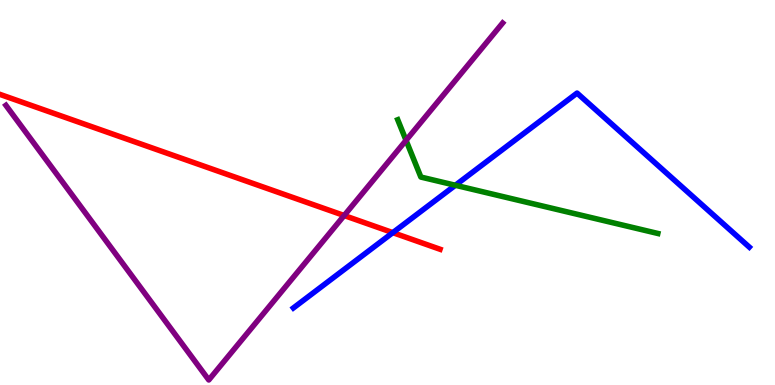[{'lines': ['blue', 'red'], 'intersections': [{'x': 5.07, 'y': 3.96}]}, {'lines': ['green', 'red'], 'intersections': []}, {'lines': ['purple', 'red'], 'intersections': [{'x': 4.44, 'y': 4.4}]}, {'lines': ['blue', 'green'], 'intersections': [{'x': 5.88, 'y': 5.19}]}, {'lines': ['blue', 'purple'], 'intersections': []}, {'lines': ['green', 'purple'], 'intersections': [{'x': 5.24, 'y': 6.35}]}]